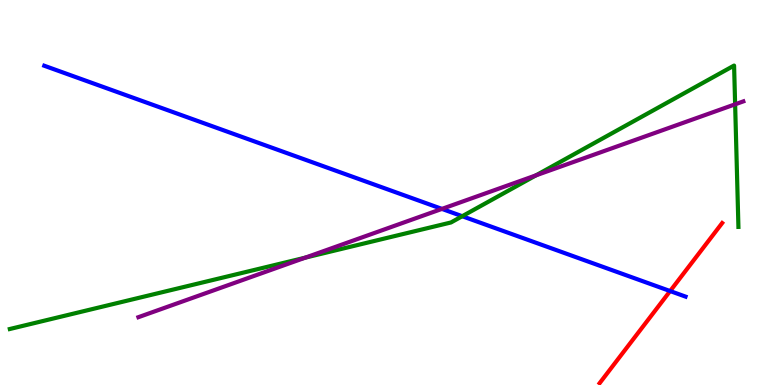[{'lines': ['blue', 'red'], 'intersections': [{'x': 8.65, 'y': 2.44}]}, {'lines': ['green', 'red'], 'intersections': []}, {'lines': ['purple', 'red'], 'intersections': []}, {'lines': ['blue', 'green'], 'intersections': [{'x': 5.96, 'y': 4.38}]}, {'lines': ['blue', 'purple'], 'intersections': [{'x': 5.7, 'y': 4.57}]}, {'lines': ['green', 'purple'], 'intersections': [{'x': 3.94, 'y': 3.31}, {'x': 6.92, 'y': 5.45}, {'x': 9.49, 'y': 7.29}]}]